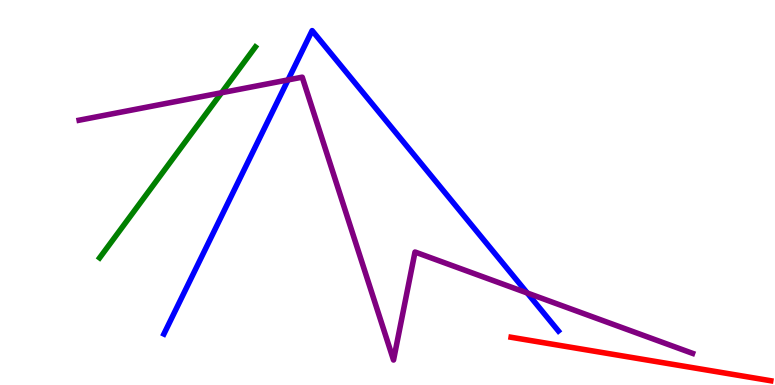[{'lines': ['blue', 'red'], 'intersections': []}, {'lines': ['green', 'red'], 'intersections': []}, {'lines': ['purple', 'red'], 'intersections': []}, {'lines': ['blue', 'green'], 'intersections': []}, {'lines': ['blue', 'purple'], 'intersections': [{'x': 3.72, 'y': 7.92}, {'x': 6.8, 'y': 2.39}]}, {'lines': ['green', 'purple'], 'intersections': [{'x': 2.86, 'y': 7.59}]}]